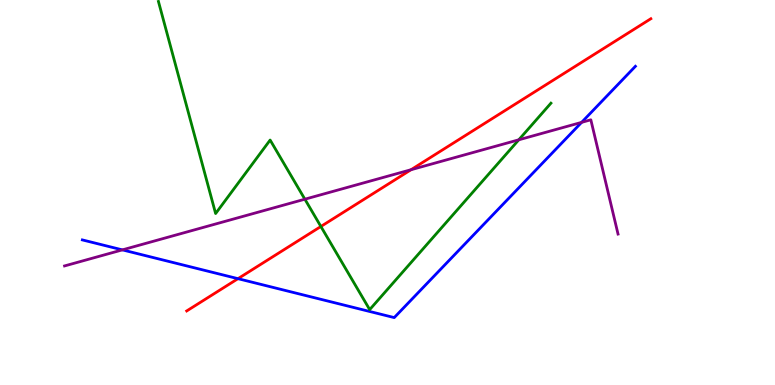[{'lines': ['blue', 'red'], 'intersections': [{'x': 3.07, 'y': 2.76}]}, {'lines': ['green', 'red'], 'intersections': [{'x': 4.14, 'y': 4.12}]}, {'lines': ['purple', 'red'], 'intersections': [{'x': 5.3, 'y': 5.59}]}, {'lines': ['blue', 'green'], 'intersections': []}, {'lines': ['blue', 'purple'], 'intersections': [{'x': 1.58, 'y': 3.51}, {'x': 7.5, 'y': 6.82}]}, {'lines': ['green', 'purple'], 'intersections': [{'x': 3.93, 'y': 4.83}, {'x': 6.69, 'y': 6.37}]}]